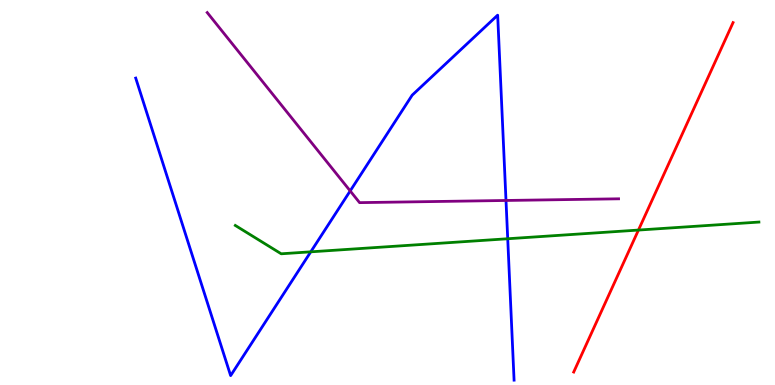[{'lines': ['blue', 'red'], 'intersections': []}, {'lines': ['green', 'red'], 'intersections': [{'x': 8.24, 'y': 4.02}]}, {'lines': ['purple', 'red'], 'intersections': []}, {'lines': ['blue', 'green'], 'intersections': [{'x': 4.01, 'y': 3.46}, {'x': 6.55, 'y': 3.8}]}, {'lines': ['blue', 'purple'], 'intersections': [{'x': 4.52, 'y': 5.04}, {'x': 6.53, 'y': 4.79}]}, {'lines': ['green', 'purple'], 'intersections': []}]